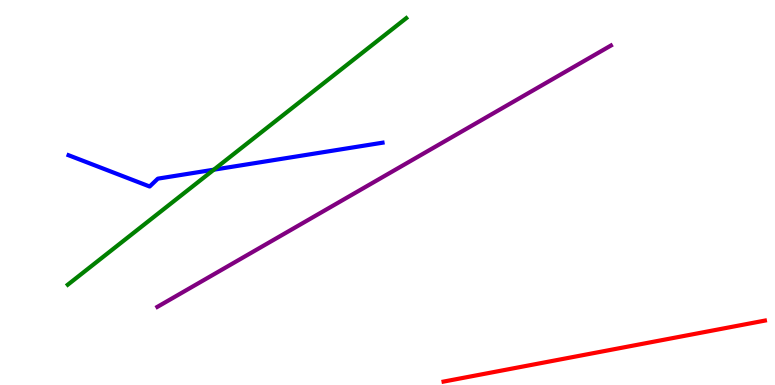[{'lines': ['blue', 'red'], 'intersections': []}, {'lines': ['green', 'red'], 'intersections': []}, {'lines': ['purple', 'red'], 'intersections': []}, {'lines': ['blue', 'green'], 'intersections': [{'x': 2.76, 'y': 5.59}]}, {'lines': ['blue', 'purple'], 'intersections': []}, {'lines': ['green', 'purple'], 'intersections': []}]